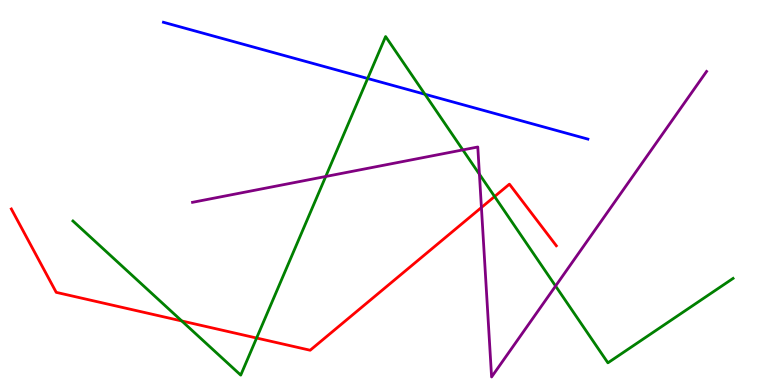[{'lines': ['blue', 'red'], 'intersections': []}, {'lines': ['green', 'red'], 'intersections': [{'x': 2.35, 'y': 1.66}, {'x': 3.31, 'y': 1.22}, {'x': 6.38, 'y': 4.9}]}, {'lines': ['purple', 'red'], 'intersections': [{'x': 6.21, 'y': 4.61}]}, {'lines': ['blue', 'green'], 'intersections': [{'x': 4.74, 'y': 7.96}, {'x': 5.48, 'y': 7.55}]}, {'lines': ['blue', 'purple'], 'intersections': []}, {'lines': ['green', 'purple'], 'intersections': [{'x': 4.2, 'y': 5.42}, {'x': 5.97, 'y': 6.11}, {'x': 6.19, 'y': 5.47}, {'x': 7.17, 'y': 2.57}]}]